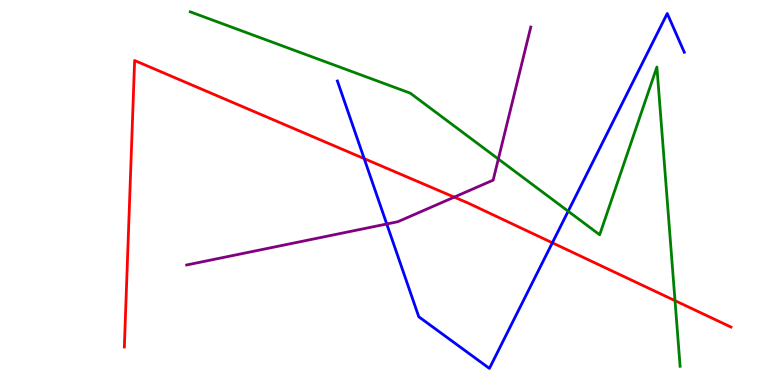[{'lines': ['blue', 'red'], 'intersections': [{'x': 4.7, 'y': 5.88}, {'x': 7.13, 'y': 3.69}]}, {'lines': ['green', 'red'], 'intersections': [{'x': 8.71, 'y': 2.19}]}, {'lines': ['purple', 'red'], 'intersections': [{'x': 5.86, 'y': 4.88}]}, {'lines': ['blue', 'green'], 'intersections': [{'x': 7.33, 'y': 4.51}]}, {'lines': ['blue', 'purple'], 'intersections': [{'x': 4.99, 'y': 4.18}]}, {'lines': ['green', 'purple'], 'intersections': [{'x': 6.43, 'y': 5.87}]}]